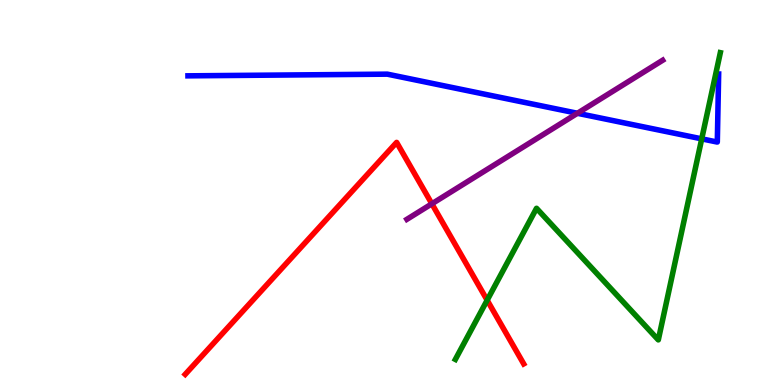[{'lines': ['blue', 'red'], 'intersections': []}, {'lines': ['green', 'red'], 'intersections': [{'x': 6.29, 'y': 2.2}]}, {'lines': ['purple', 'red'], 'intersections': [{'x': 5.57, 'y': 4.71}]}, {'lines': ['blue', 'green'], 'intersections': [{'x': 9.05, 'y': 6.39}]}, {'lines': ['blue', 'purple'], 'intersections': [{'x': 7.45, 'y': 7.06}]}, {'lines': ['green', 'purple'], 'intersections': []}]